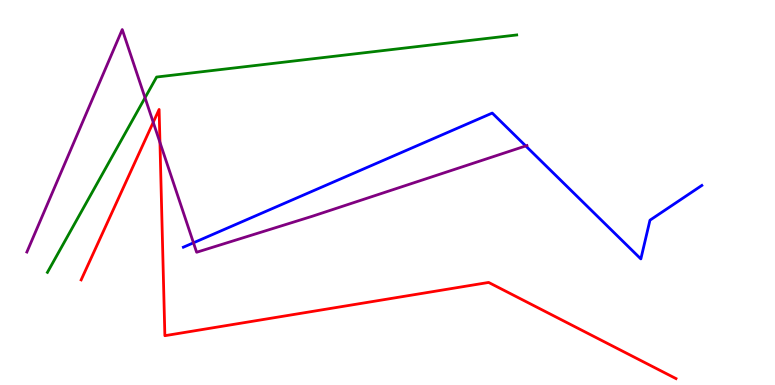[{'lines': ['blue', 'red'], 'intersections': []}, {'lines': ['green', 'red'], 'intersections': []}, {'lines': ['purple', 'red'], 'intersections': [{'x': 1.98, 'y': 6.82}, {'x': 2.06, 'y': 6.3}]}, {'lines': ['blue', 'green'], 'intersections': []}, {'lines': ['blue', 'purple'], 'intersections': [{'x': 2.5, 'y': 3.69}, {'x': 6.78, 'y': 6.21}]}, {'lines': ['green', 'purple'], 'intersections': [{'x': 1.87, 'y': 7.46}]}]